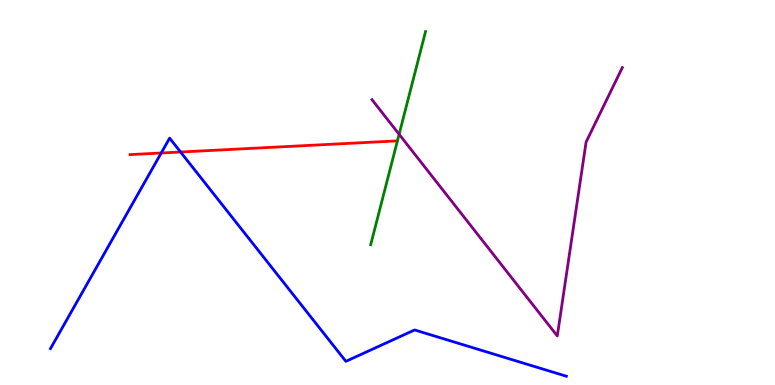[{'lines': ['blue', 'red'], 'intersections': [{'x': 2.08, 'y': 6.03}, {'x': 2.33, 'y': 6.05}]}, {'lines': ['green', 'red'], 'intersections': []}, {'lines': ['purple', 'red'], 'intersections': []}, {'lines': ['blue', 'green'], 'intersections': []}, {'lines': ['blue', 'purple'], 'intersections': []}, {'lines': ['green', 'purple'], 'intersections': [{'x': 5.15, 'y': 6.51}]}]